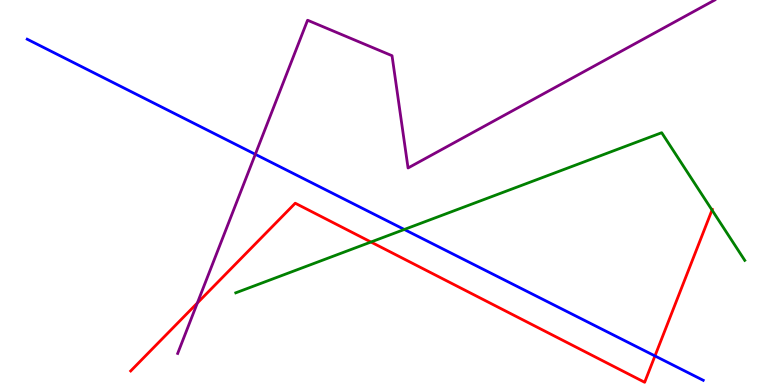[{'lines': ['blue', 'red'], 'intersections': [{'x': 8.45, 'y': 0.755}]}, {'lines': ['green', 'red'], 'intersections': [{'x': 4.79, 'y': 3.71}, {'x': 9.19, 'y': 4.54}]}, {'lines': ['purple', 'red'], 'intersections': [{'x': 2.55, 'y': 2.13}]}, {'lines': ['blue', 'green'], 'intersections': [{'x': 5.22, 'y': 4.04}]}, {'lines': ['blue', 'purple'], 'intersections': [{'x': 3.29, 'y': 5.99}]}, {'lines': ['green', 'purple'], 'intersections': []}]